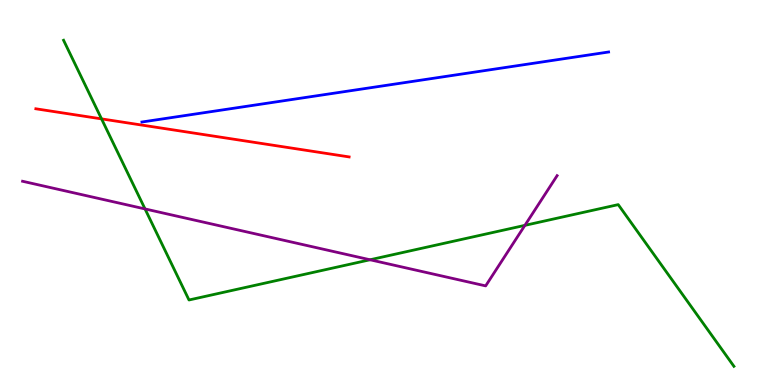[{'lines': ['blue', 'red'], 'intersections': []}, {'lines': ['green', 'red'], 'intersections': [{'x': 1.31, 'y': 6.91}]}, {'lines': ['purple', 'red'], 'intersections': []}, {'lines': ['blue', 'green'], 'intersections': []}, {'lines': ['blue', 'purple'], 'intersections': []}, {'lines': ['green', 'purple'], 'intersections': [{'x': 1.87, 'y': 4.57}, {'x': 4.77, 'y': 3.25}, {'x': 6.77, 'y': 4.15}]}]